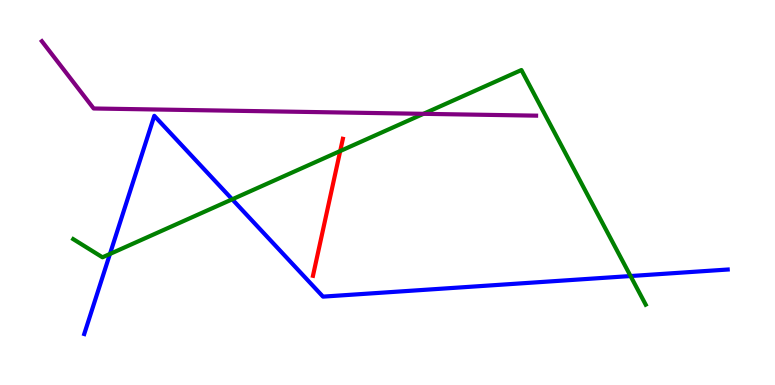[{'lines': ['blue', 'red'], 'intersections': []}, {'lines': ['green', 'red'], 'intersections': [{'x': 4.39, 'y': 6.08}]}, {'lines': ['purple', 'red'], 'intersections': []}, {'lines': ['blue', 'green'], 'intersections': [{'x': 1.42, 'y': 3.4}, {'x': 3.0, 'y': 4.82}, {'x': 8.14, 'y': 2.83}]}, {'lines': ['blue', 'purple'], 'intersections': []}, {'lines': ['green', 'purple'], 'intersections': [{'x': 5.46, 'y': 7.04}]}]